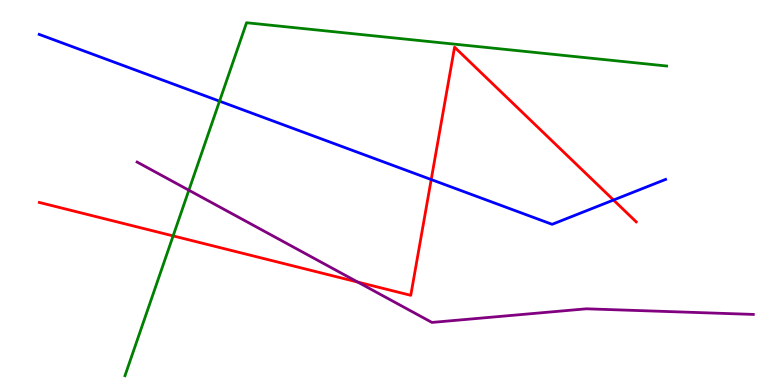[{'lines': ['blue', 'red'], 'intersections': [{'x': 5.56, 'y': 5.34}, {'x': 7.92, 'y': 4.8}]}, {'lines': ['green', 'red'], 'intersections': [{'x': 2.23, 'y': 3.87}]}, {'lines': ['purple', 'red'], 'intersections': [{'x': 4.62, 'y': 2.67}]}, {'lines': ['blue', 'green'], 'intersections': [{'x': 2.83, 'y': 7.37}]}, {'lines': ['blue', 'purple'], 'intersections': []}, {'lines': ['green', 'purple'], 'intersections': [{'x': 2.44, 'y': 5.06}]}]